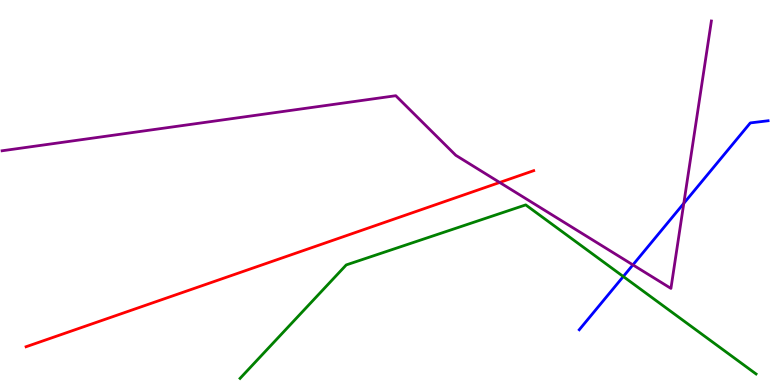[{'lines': ['blue', 'red'], 'intersections': []}, {'lines': ['green', 'red'], 'intersections': []}, {'lines': ['purple', 'red'], 'intersections': [{'x': 6.45, 'y': 5.26}]}, {'lines': ['blue', 'green'], 'intersections': [{'x': 8.04, 'y': 2.82}]}, {'lines': ['blue', 'purple'], 'intersections': [{'x': 8.17, 'y': 3.12}, {'x': 8.82, 'y': 4.72}]}, {'lines': ['green', 'purple'], 'intersections': []}]